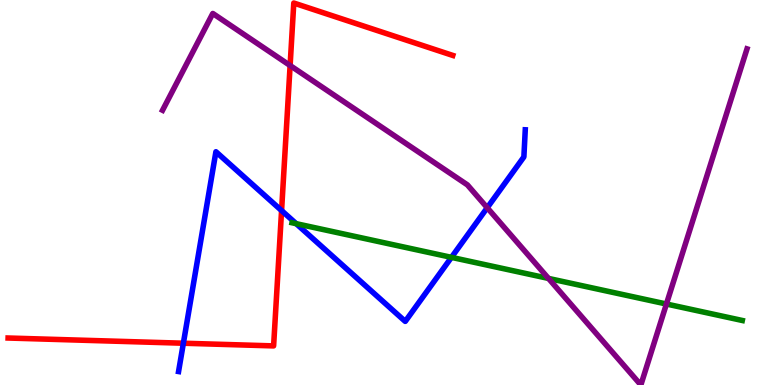[{'lines': ['blue', 'red'], 'intersections': [{'x': 2.37, 'y': 1.09}, {'x': 3.63, 'y': 4.53}]}, {'lines': ['green', 'red'], 'intersections': []}, {'lines': ['purple', 'red'], 'intersections': [{'x': 3.74, 'y': 8.3}]}, {'lines': ['blue', 'green'], 'intersections': [{'x': 3.82, 'y': 4.19}, {'x': 5.83, 'y': 3.32}]}, {'lines': ['blue', 'purple'], 'intersections': [{'x': 6.29, 'y': 4.6}]}, {'lines': ['green', 'purple'], 'intersections': [{'x': 7.08, 'y': 2.77}, {'x': 8.6, 'y': 2.1}]}]